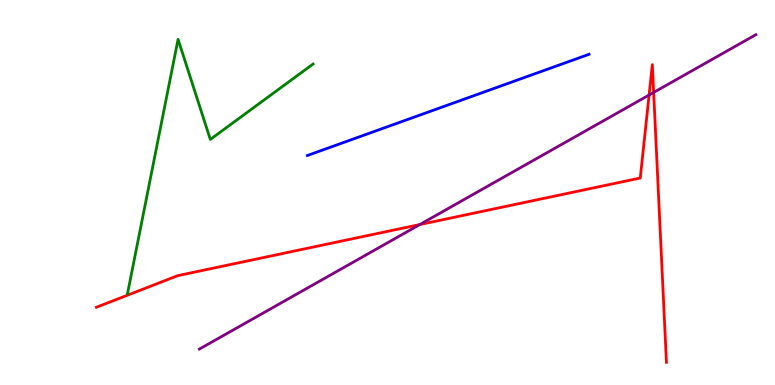[{'lines': ['blue', 'red'], 'intersections': []}, {'lines': ['green', 'red'], 'intersections': []}, {'lines': ['purple', 'red'], 'intersections': [{'x': 5.42, 'y': 4.17}, {'x': 8.38, 'y': 7.53}, {'x': 8.43, 'y': 7.6}]}, {'lines': ['blue', 'green'], 'intersections': []}, {'lines': ['blue', 'purple'], 'intersections': []}, {'lines': ['green', 'purple'], 'intersections': []}]